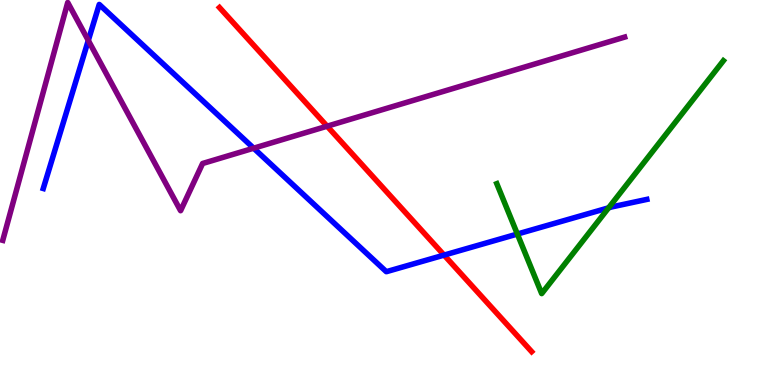[{'lines': ['blue', 'red'], 'intersections': [{'x': 5.73, 'y': 3.37}]}, {'lines': ['green', 'red'], 'intersections': []}, {'lines': ['purple', 'red'], 'intersections': [{'x': 4.22, 'y': 6.72}]}, {'lines': ['blue', 'green'], 'intersections': [{'x': 6.68, 'y': 3.92}, {'x': 7.85, 'y': 4.6}]}, {'lines': ['blue', 'purple'], 'intersections': [{'x': 1.14, 'y': 8.95}, {'x': 3.27, 'y': 6.15}]}, {'lines': ['green', 'purple'], 'intersections': []}]